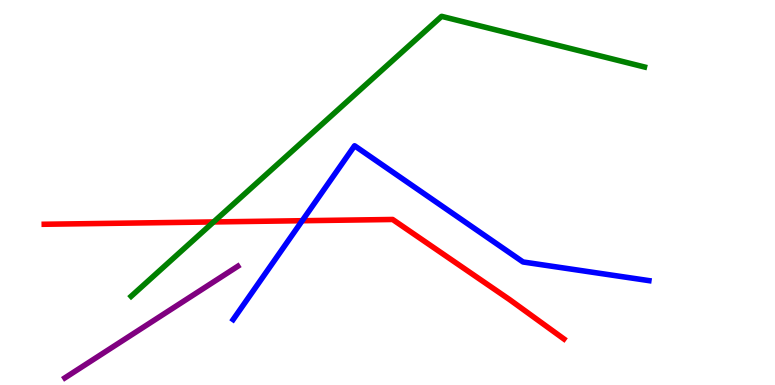[{'lines': ['blue', 'red'], 'intersections': [{'x': 3.9, 'y': 4.27}]}, {'lines': ['green', 'red'], 'intersections': [{'x': 2.76, 'y': 4.24}]}, {'lines': ['purple', 'red'], 'intersections': []}, {'lines': ['blue', 'green'], 'intersections': []}, {'lines': ['blue', 'purple'], 'intersections': []}, {'lines': ['green', 'purple'], 'intersections': []}]